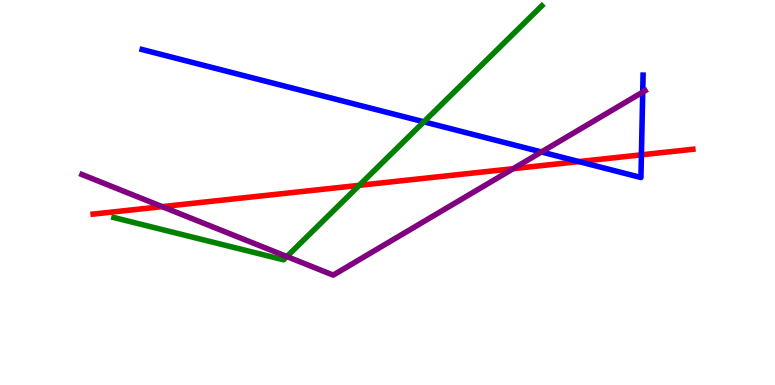[{'lines': ['blue', 'red'], 'intersections': [{'x': 7.47, 'y': 5.8}, {'x': 8.28, 'y': 5.98}]}, {'lines': ['green', 'red'], 'intersections': [{'x': 4.64, 'y': 5.19}]}, {'lines': ['purple', 'red'], 'intersections': [{'x': 2.09, 'y': 4.63}, {'x': 6.62, 'y': 5.62}]}, {'lines': ['blue', 'green'], 'intersections': [{'x': 5.47, 'y': 6.84}]}, {'lines': ['blue', 'purple'], 'intersections': [{'x': 6.99, 'y': 6.05}, {'x': 8.29, 'y': 7.61}]}, {'lines': ['green', 'purple'], 'intersections': [{'x': 3.7, 'y': 3.34}]}]